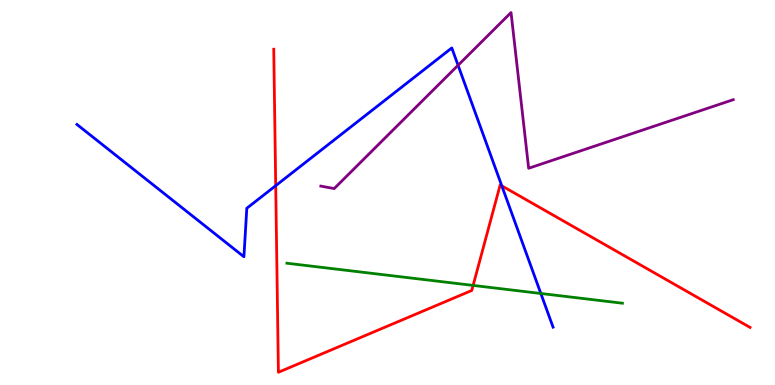[{'lines': ['blue', 'red'], 'intersections': [{'x': 3.56, 'y': 5.18}, {'x': 6.47, 'y': 5.17}]}, {'lines': ['green', 'red'], 'intersections': [{'x': 6.1, 'y': 2.59}]}, {'lines': ['purple', 'red'], 'intersections': []}, {'lines': ['blue', 'green'], 'intersections': [{'x': 6.98, 'y': 2.38}]}, {'lines': ['blue', 'purple'], 'intersections': [{'x': 5.91, 'y': 8.3}]}, {'lines': ['green', 'purple'], 'intersections': []}]